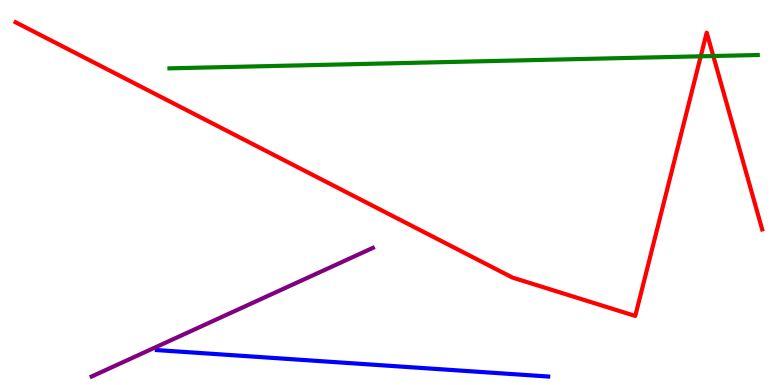[{'lines': ['blue', 'red'], 'intersections': []}, {'lines': ['green', 'red'], 'intersections': [{'x': 9.04, 'y': 8.54}, {'x': 9.2, 'y': 8.54}]}, {'lines': ['purple', 'red'], 'intersections': []}, {'lines': ['blue', 'green'], 'intersections': []}, {'lines': ['blue', 'purple'], 'intersections': []}, {'lines': ['green', 'purple'], 'intersections': []}]